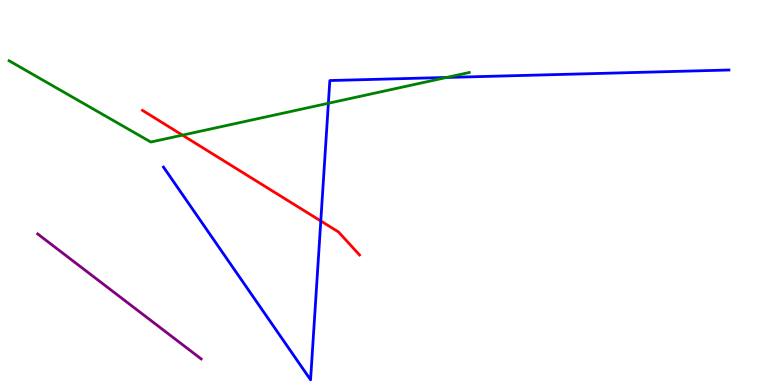[{'lines': ['blue', 'red'], 'intersections': [{'x': 4.14, 'y': 4.26}]}, {'lines': ['green', 'red'], 'intersections': [{'x': 2.35, 'y': 6.49}]}, {'lines': ['purple', 'red'], 'intersections': []}, {'lines': ['blue', 'green'], 'intersections': [{'x': 4.24, 'y': 7.32}, {'x': 5.76, 'y': 7.99}]}, {'lines': ['blue', 'purple'], 'intersections': []}, {'lines': ['green', 'purple'], 'intersections': []}]